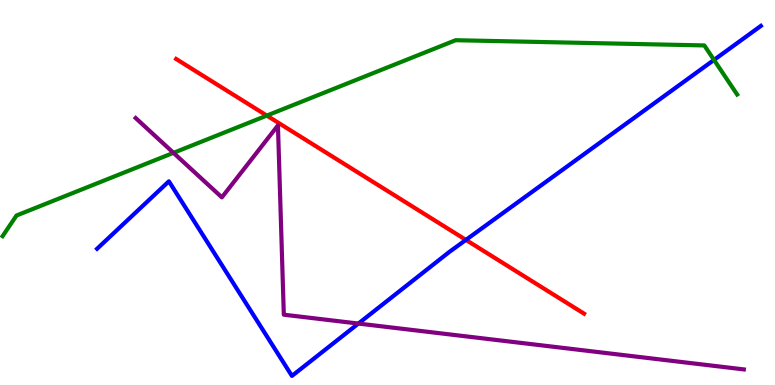[{'lines': ['blue', 'red'], 'intersections': [{'x': 6.01, 'y': 3.77}]}, {'lines': ['green', 'red'], 'intersections': [{'x': 3.44, 'y': 7.0}]}, {'lines': ['purple', 'red'], 'intersections': []}, {'lines': ['blue', 'green'], 'intersections': [{'x': 9.21, 'y': 8.44}]}, {'lines': ['blue', 'purple'], 'intersections': [{'x': 4.62, 'y': 1.6}]}, {'lines': ['green', 'purple'], 'intersections': [{'x': 2.24, 'y': 6.03}]}]